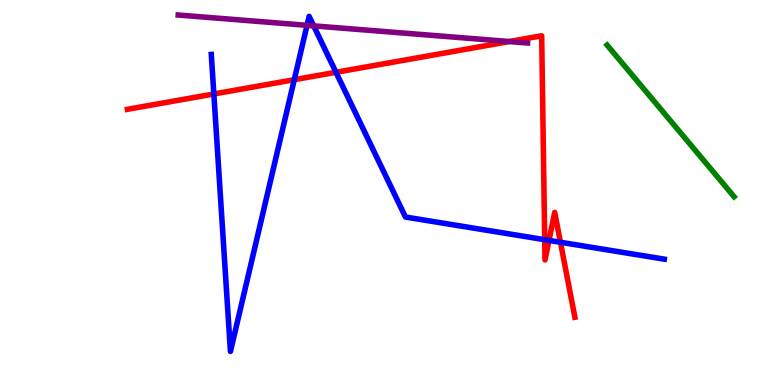[{'lines': ['blue', 'red'], 'intersections': [{'x': 2.76, 'y': 7.56}, {'x': 3.8, 'y': 7.93}, {'x': 4.34, 'y': 8.12}, {'x': 7.03, 'y': 3.77}, {'x': 7.08, 'y': 3.76}, {'x': 7.23, 'y': 3.71}]}, {'lines': ['green', 'red'], 'intersections': []}, {'lines': ['purple', 'red'], 'intersections': [{'x': 6.57, 'y': 8.92}]}, {'lines': ['blue', 'green'], 'intersections': []}, {'lines': ['blue', 'purple'], 'intersections': [{'x': 3.96, 'y': 9.34}, {'x': 4.05, 'y': 9.33}]}, {'lines': ['green', 'purple'], 'intersections': []}]